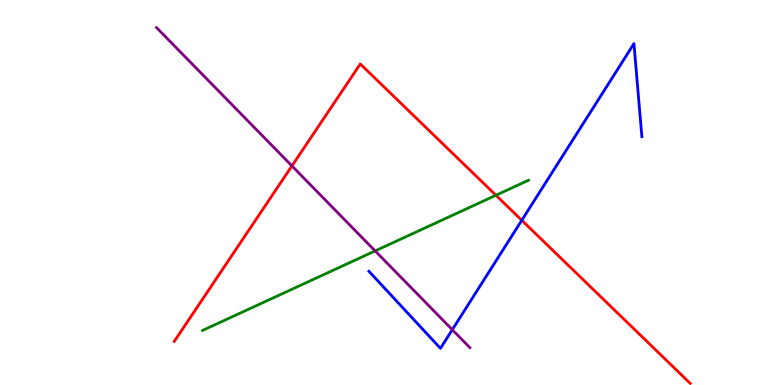[{'lines': ['blue', 'red'], 'intersections': [{'x': 6.73, 'y': 4.28}]}, {'lines': ['green', 'red'], 'intersections': [{'x': 6.4, 'y': 4.93}]}, {'lines': ['purple', 'red'], 'intersections': [{'x': 3.77, 'y': 5.69}]}, {'lines': ['blue', 'green'], 'intersections': []}, {'lines': ['blue', 'purple'], 'intersections': [{'x': 5.84, 'y': 1.44}]}, {'lines': ['green', 'purple'], 'intersections': [{'x': 4.84, 'y': 3.48}]}]